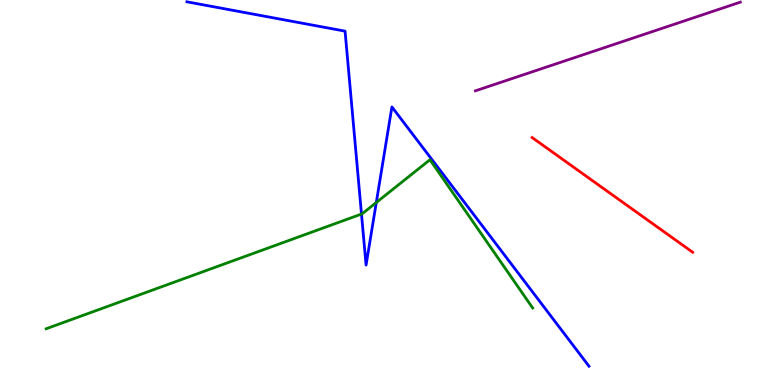[{'lines': ['blue', 'red'], 'intersections': []}, {'lines': ['green', 'red'], 'intersections': []}, {'lines': ['purple', 'red'], 'intersections': []}, {'lines': ['blue', 'green'], 'intersections': [{'x': 4.66, 'y': 4.44}, {'x': 4.86, 'y': 4.74}]}, {'lines': ['blue', 'purple'], 'intersections': []}, {'lines': ['green', 'purple'], 'intersections': []}]